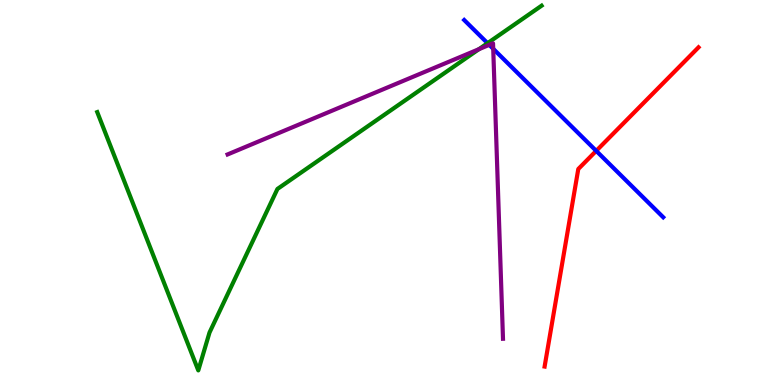[{'lines': ['blue', 'red'], 'intersections': [{'x': 7.69, 'y': 6.08}]}, {'lines': ['green', 'red'], 'intersections': []}, {'lines': ['purple', 'red'], 'intersections': []}, {'lines': ['blue', 'green'], 'intersections': [{'x': 6.29, 'y': 8.88}]}, {'lines': ['blue', 'purple'], 'intersections': [{'x': 6.31, 'y': 8.83}, {'x': 6.36, 'y': 8.73}]}, {'lines': ['green', 'purple'], 'intersections': [{'x': 6.18, 'y': 8.72}]}]